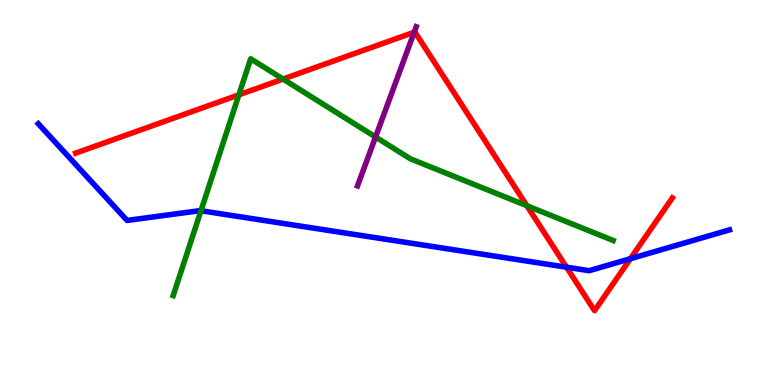[{'lines': ['blue', 'red'], 'intersections': [{'x': 7.31, 'y': 3.06}, {'x': 8.13, 'y': 3.28}]}, {'lines': ['green', 'red'], 'intersections': [{'x': 3.08, 'y': 7.54}, {'x': 3.65, 'y': 7.95}, {'x': 6.8, 'y': 4.66}]}, {'lines': ['purple', 'red'], 'intersections': [{'x': 5.34, 'y': 9.16}]}, {'lines': ['blue', 'green'], 'intersections': [{'x': 2.59, 'y': 4.53}]}, {'lines': ['blue', 'purple'], 'intersections': []}, {'lines': ['green', 'purple'], 'intersections': [{'x': 4.85, 'y': 6.44}]}]